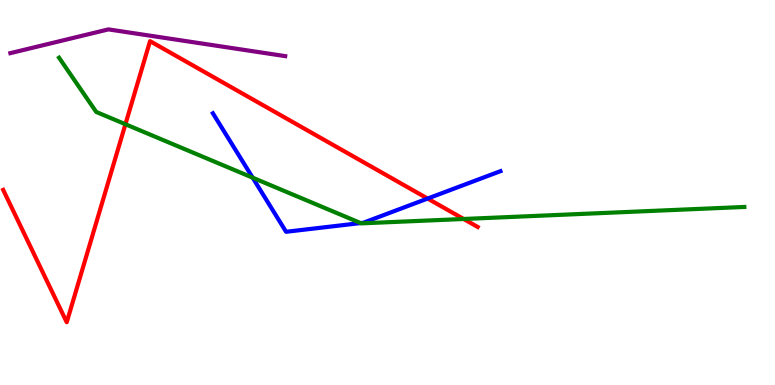[{'lines': ['blue', 'red'], 'intersections': [{'x': 5.52, 'y': 4.84}]}, {'lines': ['green', 'red'], 'intersections': [{'x': 1.62, 'y': 6.77}, {'x': 5.98, 'y': 4.31}]}, {'lines': ['purple', 'red'], 'intersections': []}, {'lines': ['blue', 'green'], 'intersections': [{'x': 3.26, 'y': 5.38}, {'x': 4.65, 'y': 4.21}]}, {'lines': ['blue', 'purple'], 'intersections': []}, {'lines': ['green', 'purple'], 'intersections': []}]